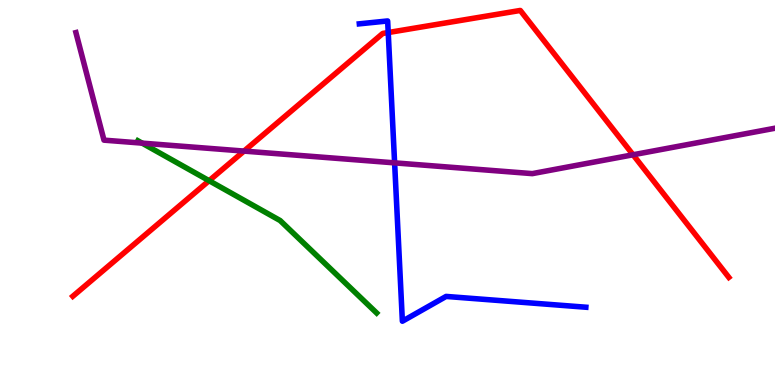[{'lines': ['blue', 'red'], 'intersections': [{'x': 5.01, 'y': 9.15}]}, {'lines': ['green', 'red'], 'intersections': [{'x': 2.7, 'y': 5.31}]}, {'lines': ['purple', 'red'], 'intersections': [{'x': 3.15, 'y': 6.08}, {'x': 8.17, 'y': 5.98}]}, {'lines': ['blue', 'green'], 'intersections': []}, {'lines': ['blue', 'purple'], 'intersections': [{'x': 5.09, 'y': 5.77}]}, {'lines': ['green', 'purple'], 'intersections': [{'x': 1.83, 'y': 6.28}]}]